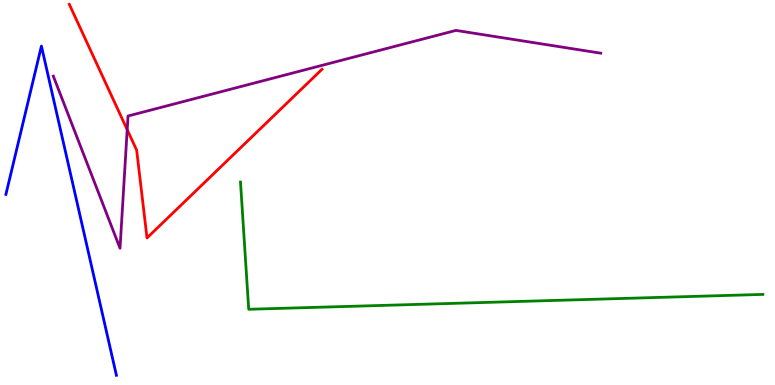[{'lines': ['blue', 'red'], 'intersections': []}, {'lines': ['green', 'red'], 'intersections': []}, {'lines': ['purple', 'red'], 'intersections': [{'x': 1.64, 'y': 6.63}]}, {'lines': ['blue', 'green'], 'intersections': []}, {'lines': ['blue', 'purple'], 'intersections': []}, {'lines': ['green', 'purple'], 'intersections': []}]